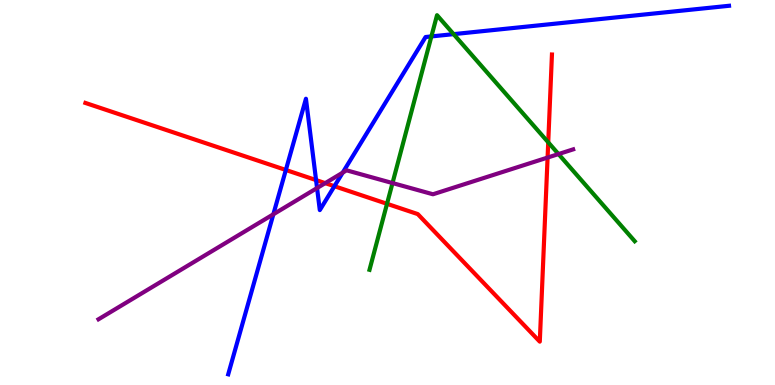[{'lines': ['blue', 'red'], 'intersections': [{'x': 3.69, 'y': 5.59}, {'x': 4.08, 'y': 5.32}, {'x': 4.31, 'y': 5.16}]}, {'lines': ['green', 'red'], 'intersections': [{'x': 4.99, 'y': 4.71}, {'x': 7.07, 'y': 6.3}]}, {'lines': ['purple', 'red'], 'intersections': [{'x': 4.2, 'y': 5.24}, {'x': 7.07, 'y': 5.91}]}, {'lines': ['blue', 'green'], 'intersections': [{'x': 5.57, 'y': 9.05}, {'x': 5.85, 'y': 9.11}]}, {'lines': ['blue', 'purple'], 'intersections': [{'x': 3.53, 'y': 4.43}, {'x': 4.09, 'y': 5.12}, {'x': 4.42, 'y': 5.52}]}, {'lines': ['green', 'purple'], 'intersections': [{'x': 5.06, 'y': 5.25}, {'x': 7.21, 'y': 6.0}]}]